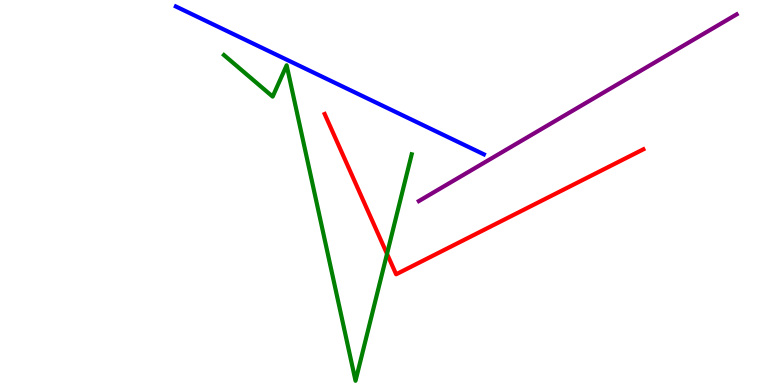[{'lines': ['blue', 'red'], 'intersections': []}, {'lines': ['green', 'red'], 'intersections': [{'x': 4.99, 'y': 3.41}]}, {'lines': ['purple', 'red'], 'intersections': []}, {'lines': ['blue', 'green'], 'intersections': []}, {'lines': ['blue', 'purple'], 'intersections': []}, {'lines': ['green', 'purple'], 'intersections': []}]